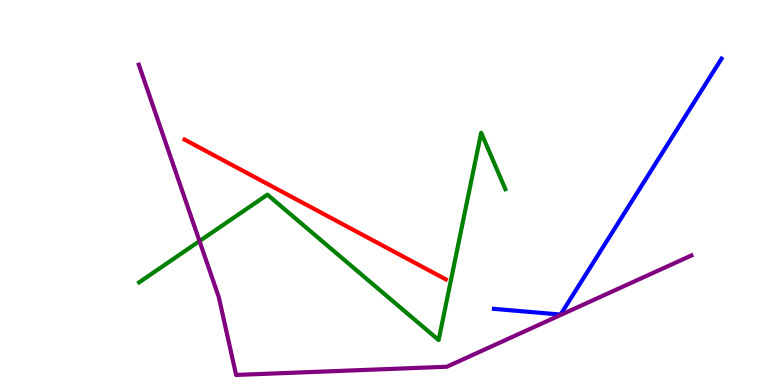[{'lines': ['blue', 'red'], 'intersections': []}, {'lines': ['green', 'red'], 'intersections': []}, {'lines': ['purple', 'red'], 'intersections': []}, {'lines': ['blue', 'green'], 'intersections': []}, {'lines': ['blue', 'purple'], 'intersections': []}, {'lines': ['green', 'purple'], 'intersections': [{'x': 2.57, 'y': 3.74}]}]